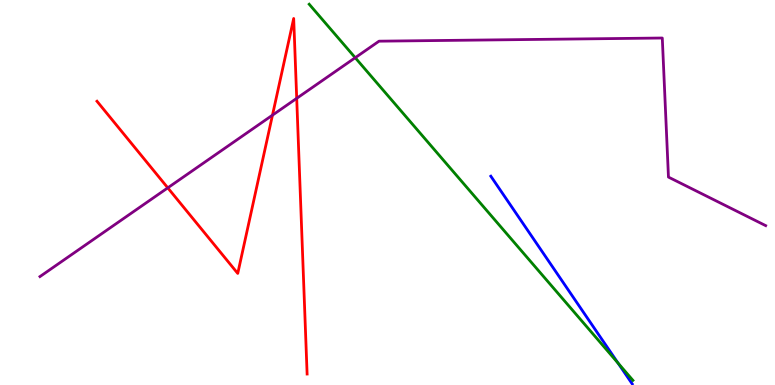[{'lines': ['blue', 'red'], 'intersections': []}, {'lines': ['green', 'red'], 'intersections': []}, {'lines': ['purple', 'red'], 'intersections': [{'x': 2.16, 'y': 5.12}, {'x': 3.52, 'y': 7.01}, {'x': 3.83, 'y': 7.45}]}, {'lines': ['blue', 'green'], 'intersections': [{'x': 7.97, 'y': 0.57}]}, {'lines': ['blue', 'purple'], 'intersections': []}, {'lines': ['green', 'purple'], 'intersections': [{'x': 4.58, 'y': 8.5}]}]